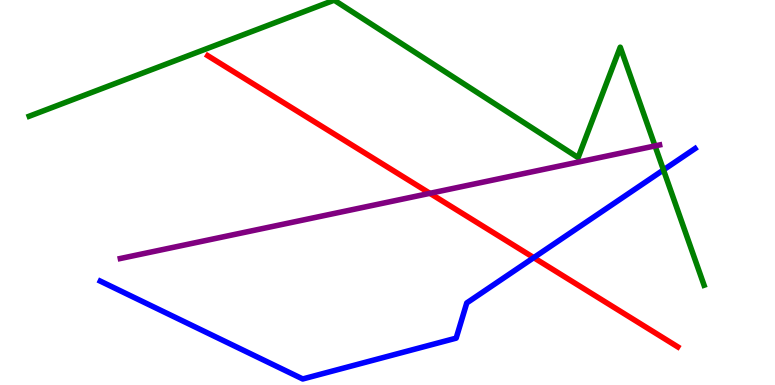[{'lines': ['blue', 'red'], 'intersections': [{'x': 6.89, 'y': 3.31}]}, {'lines': ['green', 'red'], 'intersections': []}, {'lines': ['purple', 'red'], 'intersections': [{'x': 5.55, 'y': 4.98}]}, {'lines': ['blue', 'green'], 'intersections': [{'x': 8.56, 'y': 5.59}]}, {'lines': ['blue', 'purple'], 'intersections': []}, {'lines': ['green', 'purple'], 'intersections': [{'x': 8.45, 'y': 6.21}]}]